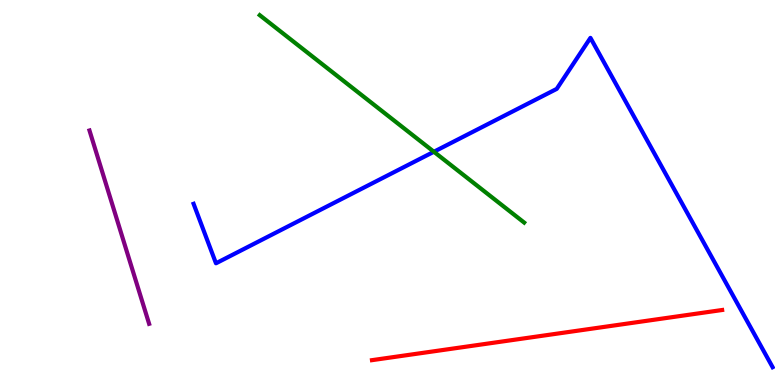[{'lines': ['blue', 'red'], 'intersections': []}, {'lines': ['green', 'red'], 'intersections': []}, {'lines': ['purple', 'red'], 'intersections': []}, {'lines': ['blue', 'green'], 'intersections': [{'x': 5.6, 'y': 6.06}]}, {'lines': ['blue', 'purple'], 'intersections': []}, {'lines': ['green', 'purple'], 'intersections': []}]